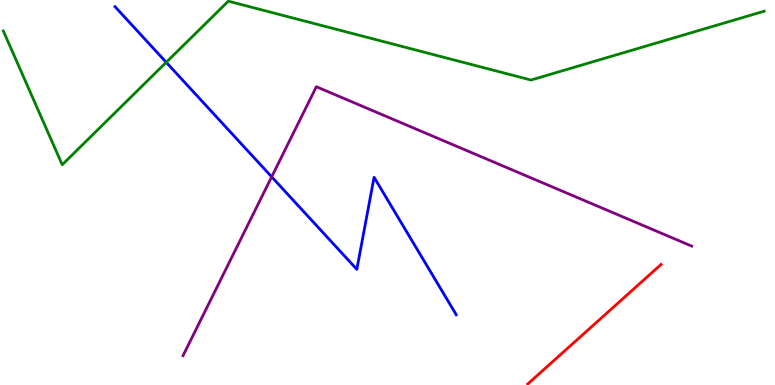[{'lines': ['blue', 'red'], 'intersections': []}, {'lines': ['green', 'red'], 'intersections': []}, {'lines': ['purple', 'red'], 'intersections': []}, {'lines': ['blue', 'green'], 'intersections': [{'x': 2.14, 'y': 8.38}]}, {'lines': ['blue', 'purple'], 'intersections': [{'x': 3.51, 'y': 5.41}]}, {'lines': ['green', 'purple'], 'intersections': []}]